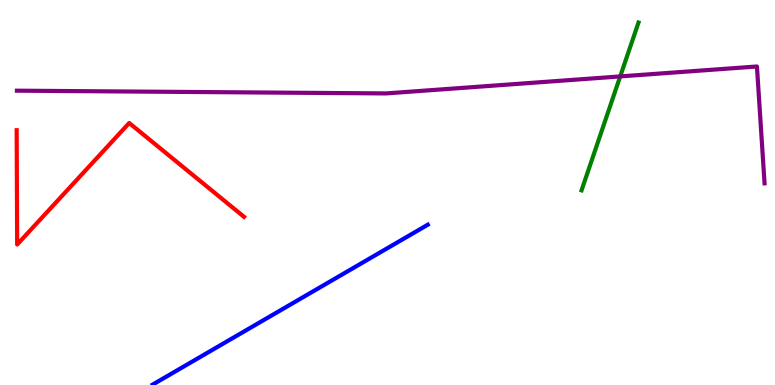[{'lines': ['blue', 'red'], 'intersections': []}, {'lines': ['green', 'red'], 'intersections': []}, {'lines': ['purple', 'red'], 'intersections': []}, {'lines': ['blue', 'green'], 'intersections': []}, {'lines': ['blue', 'purple'], 'intersections': []}, {'lines': ['green', 'purple'], 'intersections': [{'x': 8.0, 'y': 8.02}]}]